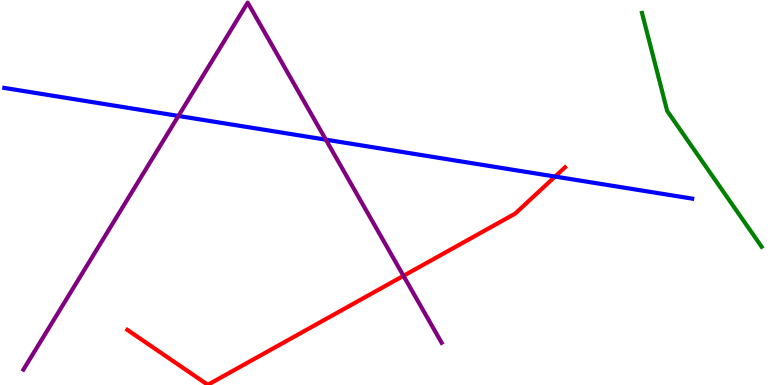[{'lines': ['blue', 'red'], 'intersections': [{'x': 7.16, 'y': 5.41}]}, {'lines': ['green', 'red'], 'intersections': []}, {'lines': ['purple', 'red'], 'intersections': [{'x': 5.21, 'y': 2.84}]}, {'lines': ['blue', 'green'], 'intersections': []}, {'lines': ['blue', 'purple'], 'intersections': [{'x': 2.3, 'y': 6.99}, {'x': 4.2, 'y': 6.37}]}, {'lines': ['green', 'purple'], 'intersections': []}]